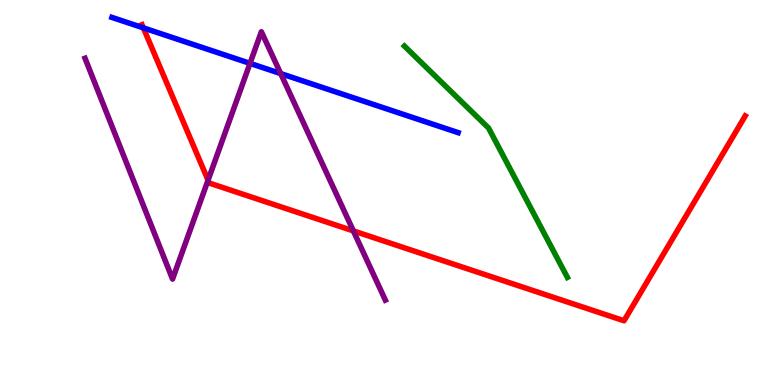[{'lines': ['blue', 'red'], 'intersections': [{'x': 1.85, 'y': 9.28}]}, {'lines': ['green', 'red'], 'intersections': []}, {'lines': ['purple', 'red'], 'intersections': [{'x': 2.68, 'y': 5.32}, {'x': 4.56, 'y': 4.0}]}, {'lines': ['blue', 'green'], 'intersections': []}, {'lines': ['blue', 'purple'], 'intersections': [{'x': 3.23, 'y': 8.35}, {'x': 3.62, 'y': 8.09}]}, {'lines': ['green', 'purple'], 'intersections': []}]